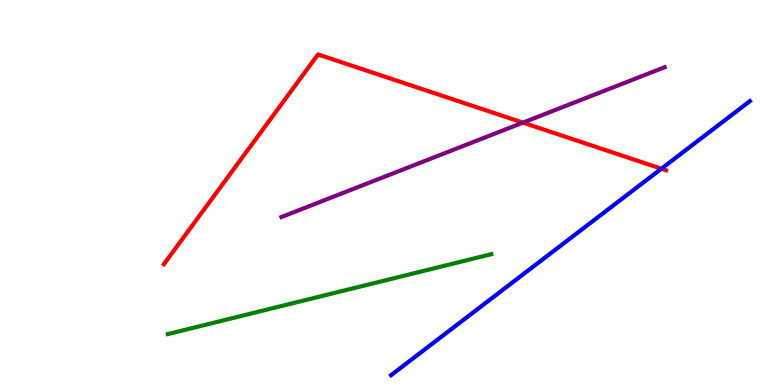[{'lines': ['blue', 'red'], 'intersections': [{'x': 8.53, 'y': 5.62}]}, {'lines': ['green', 'red'], 'intersections': []}, {'lines': ['purple', 'red'], 'intersections': [{'x': 6.75, 'y': 6.82}]}, {'lines': ['blue', 'green'], 'intersections': []}, {'lines': ['blue', 'purple'], 'intersections': []}, {'lines': ['green', 'purple'], 'intersections': []}]